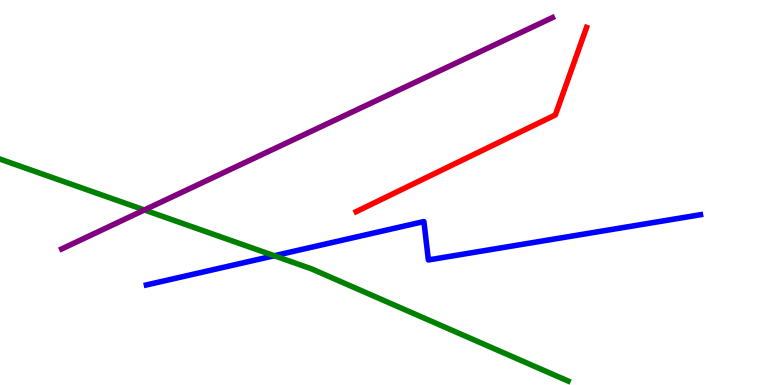[{'lines': ['blue', 'red'], 'intersections': []}, {'lines': ['green', 'red'], 'intersections': []}, {'lines': ['purple', 'red'], 'intersections': []}, {'lines': ['blue', 'green'], 'intersections': [{'x': 3.54, 'y': 3.36}]}, {'lines': ['blue', 'purple'], 'intersections': []}, {'lines': ['green', 'purple'], 'intersections': [{'x': 1.86, 'y': 4.55}]}]